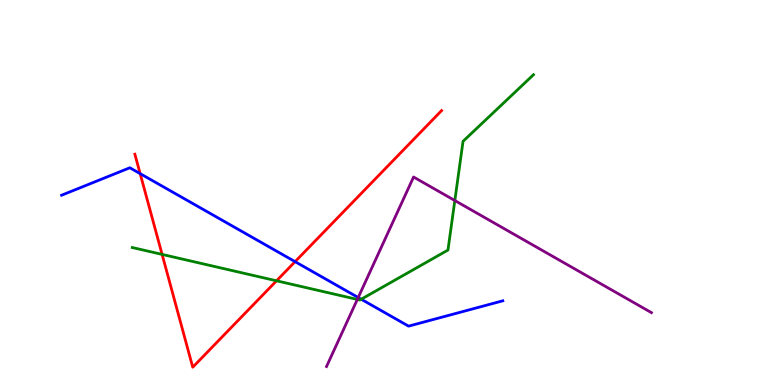[{'lines': ['blue', 'red'], 'intersections': [{'x': 1.81, 'y': 5.49}, {'x': 3.81, 'y': 3.2}]}, {'lines': ['green', 'red'], 'intersections': [{'x': 2.09, 'y': 3.39}, {'x': 3.57, 'y': 2.71}]}, {'lines': ['purple', 'red'], 'intersections': []}, {'lines': ['blue', 'green'], 'intersections': [{'x': 4.66, 'y': 2.23}]}, {'lines': ['blue', 'purple'], 'intersections': [{'x': 4.62, 'y': 2.27}]}, {'lines': ['green', 'purple'], 'intersections': [{'x': 4.61, 'y': 2.22}, {'x': 5.87, 'y': 4.79}]}]